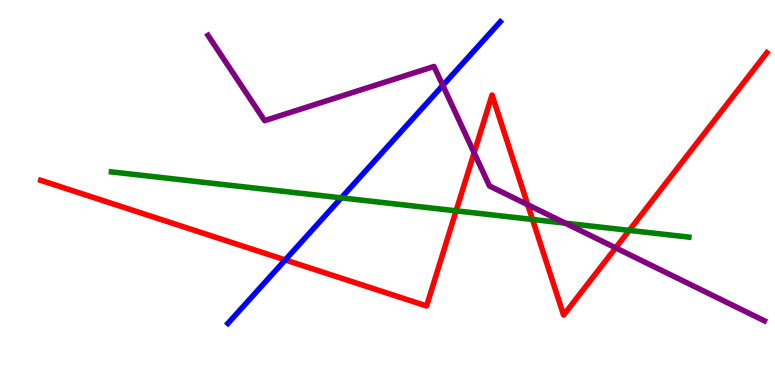[{'lines': ['blue', 'red'], 'intersections': [{'x': 3.68, 'y': 3.25}]}, {'lines': ['green', 'red'], 'intersections': [{'x': 5.89, 'y': 4.52}, {'x': 6.87, 'y': 4.3}, {'x': 8.12, 'y': 4.02}]}, {'lines': ['purple', 'red'], 'intersections': [{'x': 6.12, 'y': 6.03}, {'x': 6.81, 'y': 4.68}, {'x': 7.94, 'y': 3.56}]}, {'lines': ['blue', 'green'], 'intersections': [{'x': 4.4, 'y': 4.86}]}, {'lines': ['blue', 'purple'], 'intersections': [{'x': 5.71, 'y': 7.78}]}, {'lines': ['green', 'purple'], 'intersections': [{'x': 7.29, 'y': 4.2}]}]